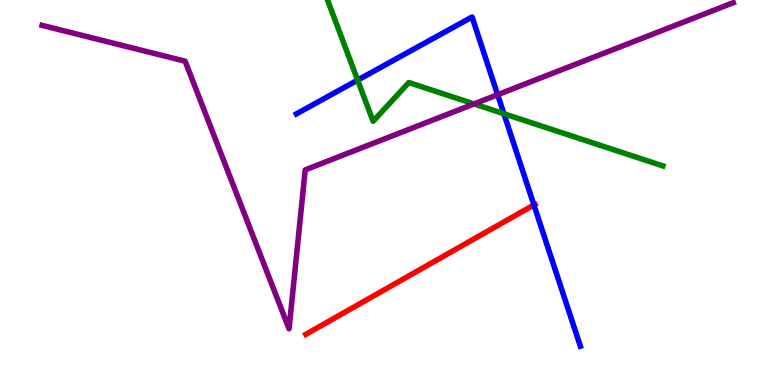[{'lines': ['blue', 'red'], 'intersections': [{'x': 6.89, 'y': 4.68}]}, {'lines': ['green', 'red'], 'intersections': []}, {'lines': ['purple', 'red'], 'intersections': []}, {'lines': ['blue', 'green'], 'intersections': [{'x': 4.61, 'y': 7.92}, {'x': 6.5, 'y': 7.05}]}, {'lines': ['blue', 'purple'], 'intersections': [{'x': 6.42, 'y': 7.54}]}, {'lines': ['green', 'purple'], 'intersections': [{'x': 6.12, 'y': 7.3}]}]